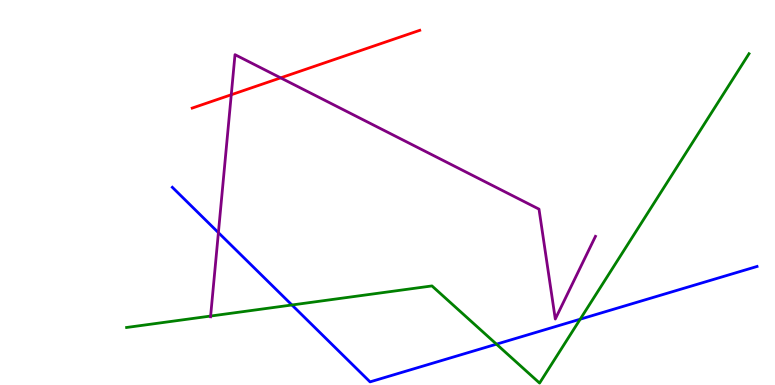[{'lines': ['blue', 'red'], 'intersections': []}, {'lines': ['green', 'red'], 'intersections': []}, {'lines': ['purple', 'red'], 'intersections': [{'x': 2.98, 'y': 7.54}, {'x': 3.62, 'y': 7.98}]}, {'lines': ['blue', 'green'], 'intersections': [{'x': 3.77, 'y': 2.08}, {'x': 6.41, 'y': 1.06}, {'x': 7.49, 'y': 1.71}]}, {'lines': ['blue', 'purple'], 'intersections': [{'x': 2.82, 'y': 3.96}]}, {'lines': ['green', 'purple'], 'intersections': [{'x': 2.72, 'y': 1.79}]}]